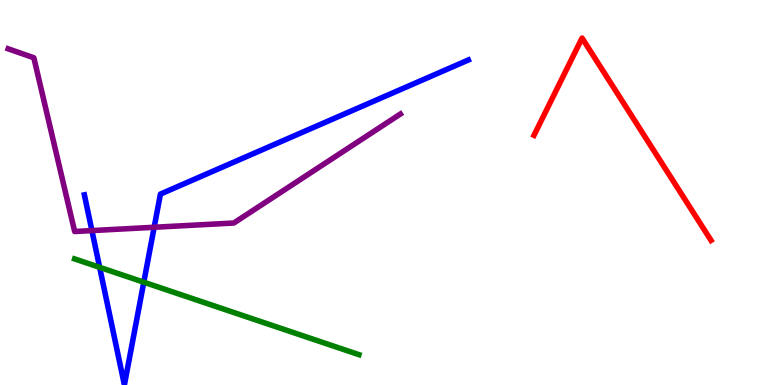[{'lines': ['blue', 'red'], 'intersections': []}, {'lines': ['green', 'red'], 'intersections': []}, {'lines': ['purple', 'red'], 'intersections': []}, {'lines': ['blue', 'green'], 'intersections': [{'x': 1.29, 'y': 3.06}, {'x': 1.86, 'y': 2.67}]}, {'lines': ['blue', 'purple'], 'intersections': [{'x': 1.19, 'y': 4.01}, {'x': 1.99, 'y': 4.1}]}, {'lines': ['green', 'purple'], 'intersections': []}]